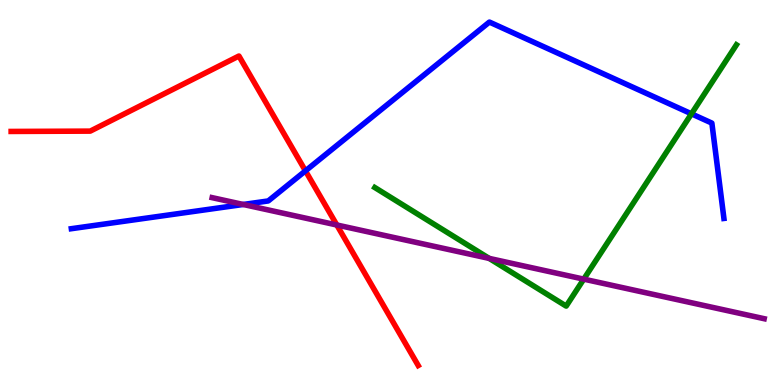[{'lines': ['blue', 'red'], 'intersections': [{'x': 3.94, 'y': 5.56}]}, {'lines': ['green', 'red'], 'intersections': []}, {'lines': ['purple', 'red'], 'intersections': [{'x': 4.35, 'y': 4.16}]}, {'lines': ['blue', 'green'], 'intersections': [{'x': 8.92, 'y': 7.04}]}, {'lines': ['blue', 'purple'], 'intersections': [{'x': 3.14, 'y': 4.69}]}, {'lines': ['green', 'purple'], 'intersections': [{'x': 6.31, 'y': 3.29}, {'x': 7.53, 'y': 2.75}]}]